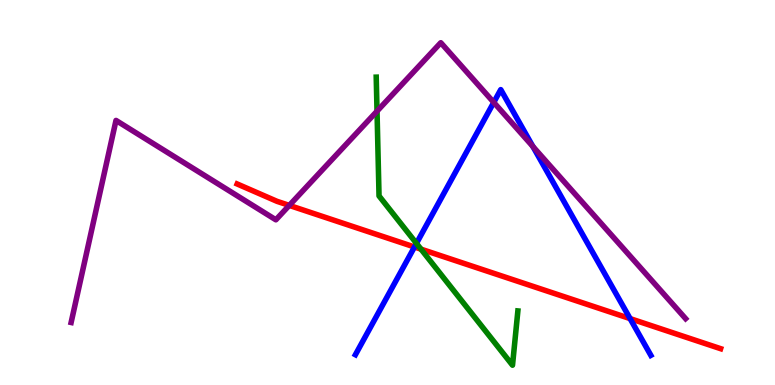[{'lines': ['blue', 'red'], 'intersections': [{'x': 5.35, 'y': 3.58}, {'x': 8.13, 'y': 1.72}]}, {'lines': ['green', 'red'], 'intersections': [{'x': 5.43, 'y': 3.53}]}, {'lines': ['purple', 'red'], 'intersections': [{'x': 3.73, 'y': 4.66}]}, {'lines': ['blue', 'green'], 'intersections': [{'x': 5.37, 'y': 3.68}]}, {'lines': ['blue', 'purple'], 'intersections': [{'x': 6.37, 'y': 7.34}, {'x': 6.88, 'y': 6.19}]}, {'lines': ['green', 'purple'], 'intersections': [{'x': 4.86, 'y': 7.11}]}]